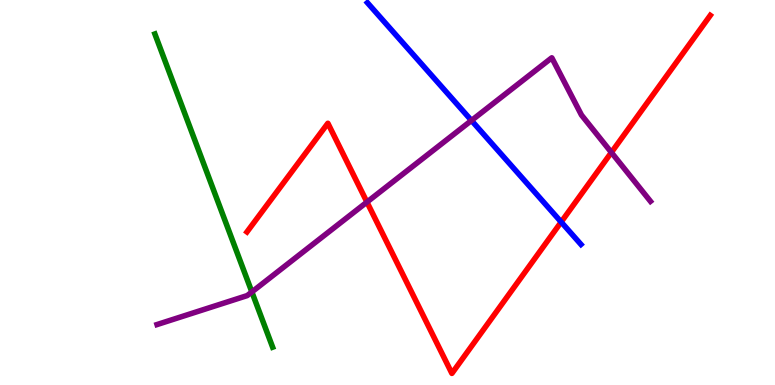[{'lines': ['blue', 'red'], 'intersections': [{'x': 7.24, 'y': 4.23}]}, {'lines': ['green', 'red'], 'intersections': []}, {'lines': ['purple', 'red'], 'intersections': [{'x': 4.73, 'y': 4.75}, {'x': 7.89, 'y': 6.04}]}, {'lines': ['blue', 'green'], 'intersections': []}, {'lines': ['blue', 'purple'], 'intersections': [{'x': 6.08, 'y': 6.87}]}, {'lines': ['green', 'purple'], 'intersections': [{'x': 3.25, 'y': 2.42}]}]